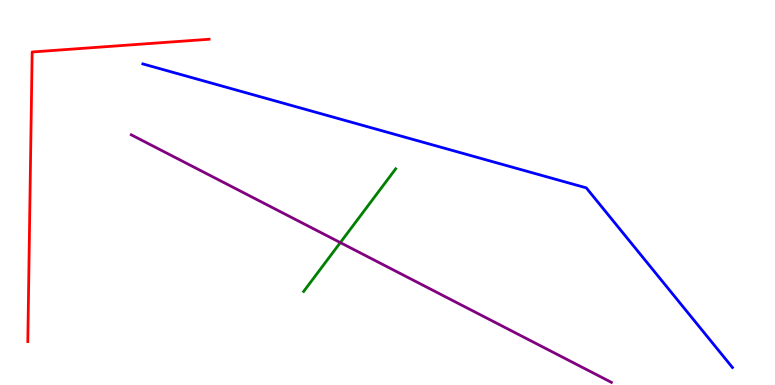[{'lines': ['blue', 'red'], 'intersections': []}, {'lines': ['green', 'red'], 'intersections': []}, {'lines': ['purple', 'red'], 'intersections': []}, {'lines': ['blue', 'green'], 'intersections': []}, {'lines': ['blue', 'purple'], 'intersections': []}, {'lines': ['green', 'purple'], 'intersections': [{'x': 4.39, 'y': 3.7}]}]